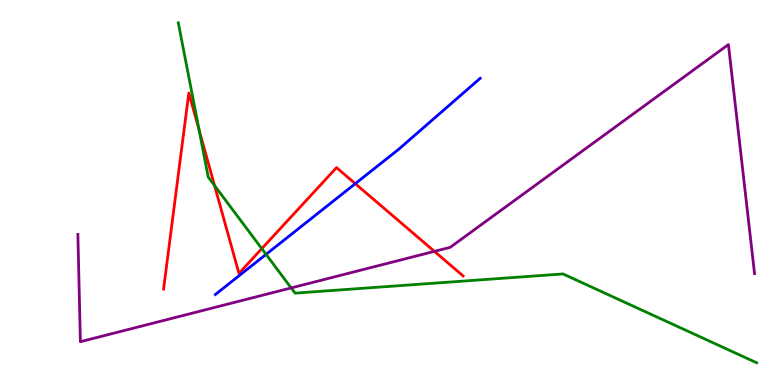[{'lines': ['blue', 'red'], 'intersections': [{'x': 4.58, 'y': 5.23}]}, {'lines': ['green', 'red'], 'intersections': [{'x': 2.57, 'y': 6.63}, {'x': 2.77, 'y': 5.18}, {'x': 3.38, 'y': 3.54}]}, {'lines': ['purple', 'red'], 'intersections': [{'x': 5.61, 'y': 3.47}]}, {'lines': ['blue', 'green'], 'intersections': [{'x': 3.43, 'y': 3.39}]}, {'lines': ['blue', 'purple'], 'intersections': []}, {'lines': ['green', 'purple'], 'intersections': [{'x': 3.76, 'y': 2.52}]}]